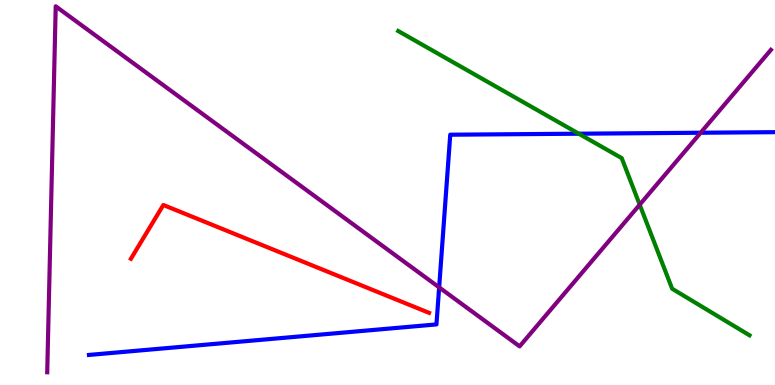[{'lines': ['blue', 'red'], 'intersections': []}, {'lines': ['green', 'red'], 'intersections': []}, {'lines': ['purple', 'red'], 'intersections': []}, {'lines': ['blue', 'green'], 'intersections': [{'x': 7.47, 'y': 6.53}]}, {'lines': ['blue', 'purple'], 'intersections': [{'x': 5.67, 'y': 2.54}, {'x': 9.04, 'y': 6.55}]}, {'lines': ['green', 'purple'], 'intersections': [{'x': 8.25, 'y': 4.68}]}]